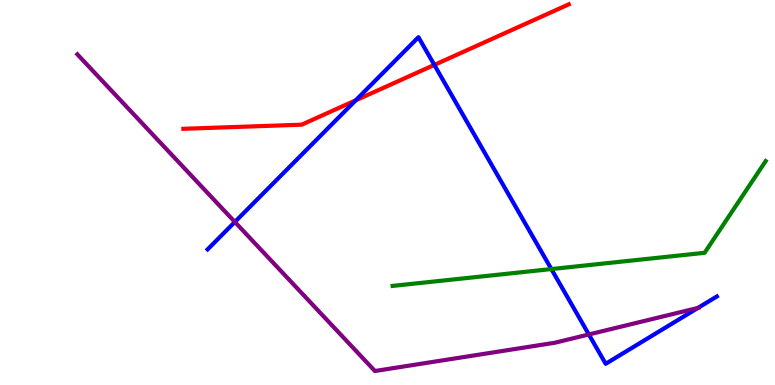[{'lines': ['blue', 'red'], 'intersections': [{'x': 4.59, 'y': 7.39}, {'x': 5.6, 'y': 8.31}]}, {'lines': ['green', 'red'], 'intersections': []}, {'lines': ['purple', 'red'], 'intersections': []}, {'lines': ['blue', 'green'], 'intersections': [{'x': 7.11, 'y': 3.01}]}, {'lines': ['blue', 'purple'], 'intersections': [{'x': 3.03, 'y': 4.23}, {'x': 7.6, 'y': 1.31}, {'x': 9.01, 'y': 2.0}]}, {'lines': ['green', 'purple'], 'intersections': []}]